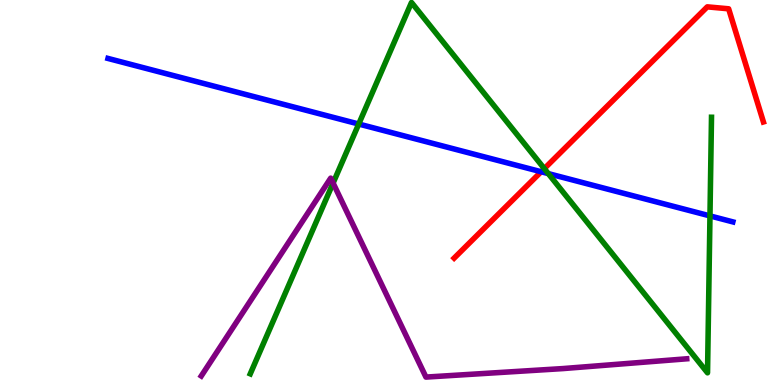[{'lines': ['blue', 'red'], 'intersections': [{'x': 6.98, 'y': 5.54}]}, {'lines': ['green', 'red'], 'intersections': [{'x': 7.02, 'y': 5.62}]}, {'lines': ['purple', 'red'], 'intersections': []}, {'lines': ['blue', 'green'], 'intersections': [{'x': 4.63, 'y': 6.78}, {'x': 7.07, 'y': 5.49}, {'x': 9.16, 'y': 4.39}]}, {'lines': ['blue', 'purple'], 'intersections': []}, {'lines': ['green', 'purple'], 'intersections': [{'x': 4.3, 'y': 5.24}]}]